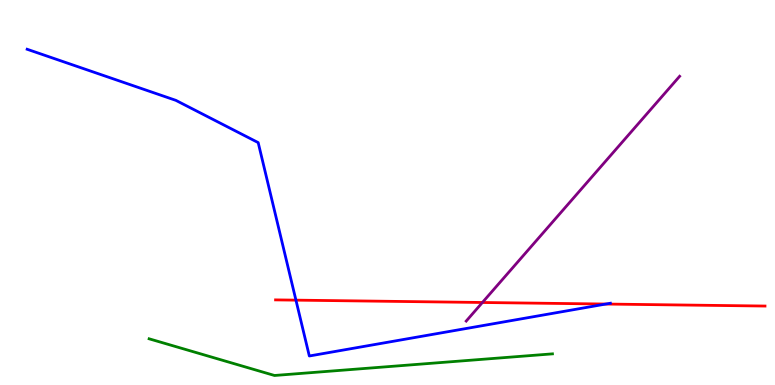[{'lines': ['blue', 'red'], 'intersections': [{'x': 3.82, 'y': 2.2}, {'x': 7.82, 'y': 2.1}]}, {'lines': ['green', 'red'], 'intersections': []}, {'lines': ['purple', 'red'], 'intersections': [{'x': 6.22, 'y': 2.14}]}, {'lines': ['blue', 'green'], 'intersections': []}, {'lines': ['blue', 'purple'], 'intersections': []}, {'lines': ['green', 'purple'], 'intersections': []}]